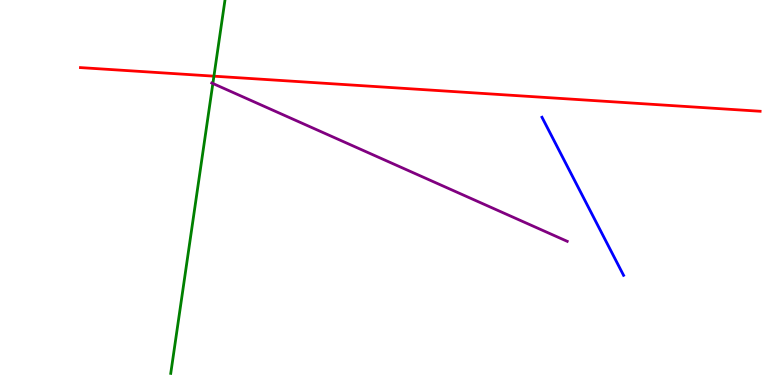[{'lines': ['blue', 'red'], 'intersections': []}, {'lines': ['green', 'red'], 'intersections': [{'x': 2.76, 'y': 8.02}]}, {'lines': ['purple', 'red'], 'intersections': []}, {'lines': ['blue', 'green'], 'intersections': []}, {'lines': ['blue', 'purple'], 'intersections': []}, {'lines': ['green', 'purple'], 'intersections': [{'x': 2.75, 'y': 7.83}]}]